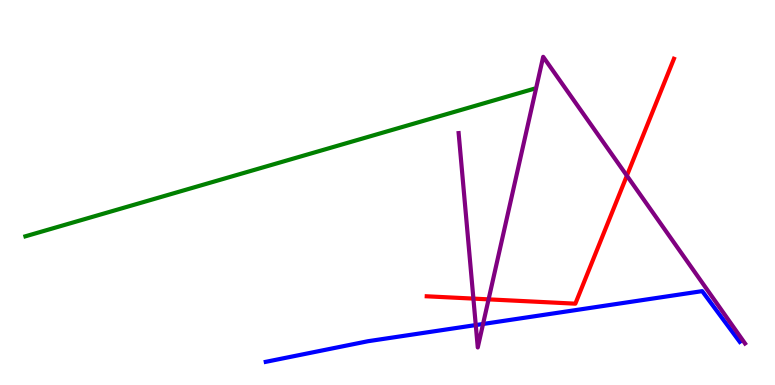[{'lines': ['blue', 'red'], 'intersections': []}, {'lines': ['green', 'red'], 'intersections': []}, {'lines': ['purple', 'red'], 'intersections': [{'x': 6.11, 'y': 2.24}, {'x': 6.3, 'y': 2.22}, {'x': 8.09, 'y': 5.44}]}, {'lines': ['blue', 'green'], 'intersections': []}, {'lines': ['blue', 'purple'], 'intersections': [{'x': 6.14, 'y': 1.56}, {'x': 6.23, 'y': 1.59}]}, {'lines': ['green', 'purple'], 'intersections': []}]